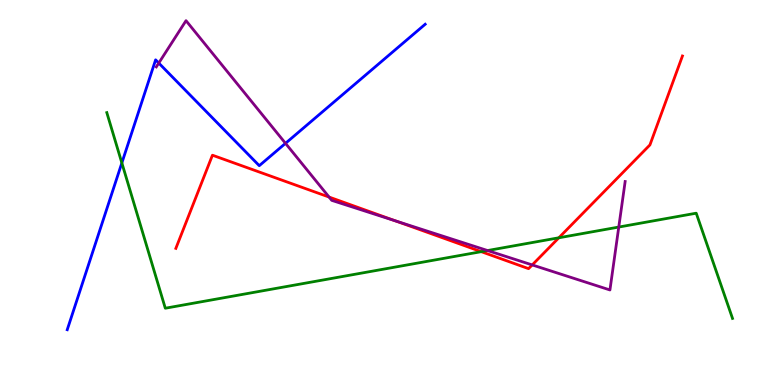[{'lines': ['blue', 'red'], 'intersections': []}, {'lines': ['green', 'red'], 'intersections': [{'x': 6.21, 'y': 3.46}, {'x': 7.21, 'y': 3.82}]}, {'lines': ['purple', 'red'], 'intersections': [{'x': 4.25, 'y': 4.88}, {'x': 5.1, 'y': 4.26}, {'x': 6.87, 'y': 3.12}]}, {'lines': ['blue', 'green'], 'intersections': [{'x': 1.57, 'y': 5.77}]}, {'lines': ['blue', 'purple'], 'intersections': [{'x': 2.05, 'y': 8.36}, {'x': 3.68, 'y': 6.28}]}, {'lines': ['green', 'purple'], 'intersections': [{'x': 6.29, 'y': 3.49}, {'x': 7.98, 'y': 4.1}]}]